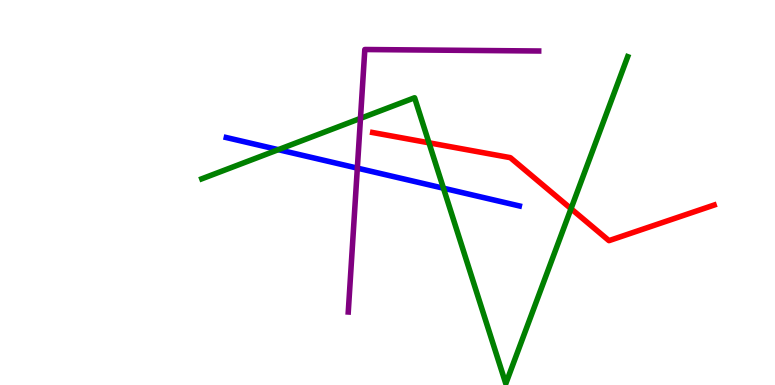[{'lines': ['blue', 'red'], 'intersections': []}, {'lines': ['green', 'red'], 'intersections': [{'x': 5.54, 'y': 6.29}, {'x': 7.37, 'y': 4.58}]}, {'lines': ['purple', 'red'], 'intersections': []}, {'lines': ['blue', 'green'], 'intersections': [{'x': 3.59, 'y': 6.11}, {'x': 5.72, 'y': 5.11}]}, {'lines': ['blue', 'purple'], 'intersections': [{'x': 4.61, 'y': 5.63}]}, {'lines': ['green', 'purple'], 'intersections': [{'x': 4.65, 'y': 6.93}]}]